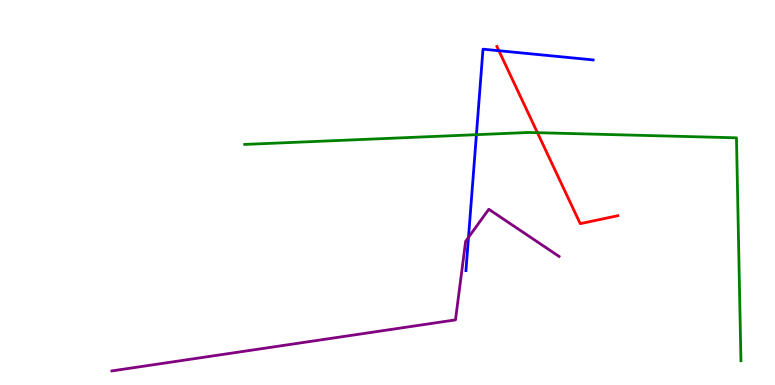[{'lines': ['blue', 'red'], 'intersections': [{'x': 6.44, 'y': 8.68}]}, {'lines': ['green', 'red'], 'intersections': [{'x': 6.93, 'y': 6.55}]}, {'lines': ['purple', 'red'], 'intersections': []}, {'lines': ['blue', 'green'], 'intersections': [{'x': 6.15, 'y': 6.5}]}, {'lines': ['blue', 'purple'], 'intersections': [{'x': 6.04, 'y': 3.83}]}, {'lines': ['green', 'purple'], 'intersections': []}]